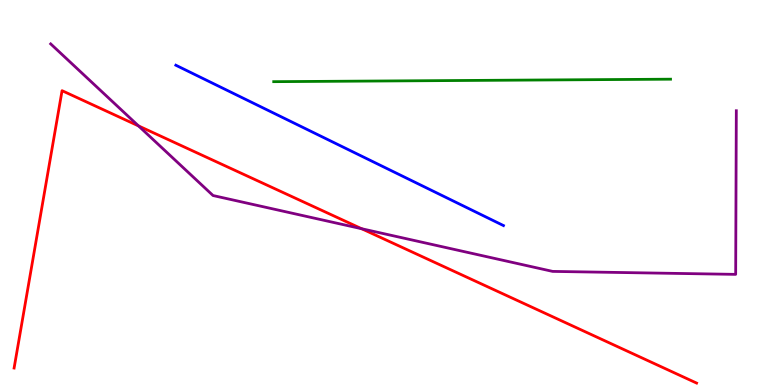[{'lines': ['blue', 'red'], 'intersections': []}, {'lines': ['green', 'red'], 'intersections': []}, {'lines': ['purple', 'red'], 'intersections': [{'x': 1.79, 'y': 6.73}, {'x': 4.67, 'y': 4.06}]}, {'lines': ['blue', 'green'], 'intersections': []}, {'lines': ['blue', 'purple'], 'intersections': []}, {'lines': ['green', 'purple'], 'intersections': []}]